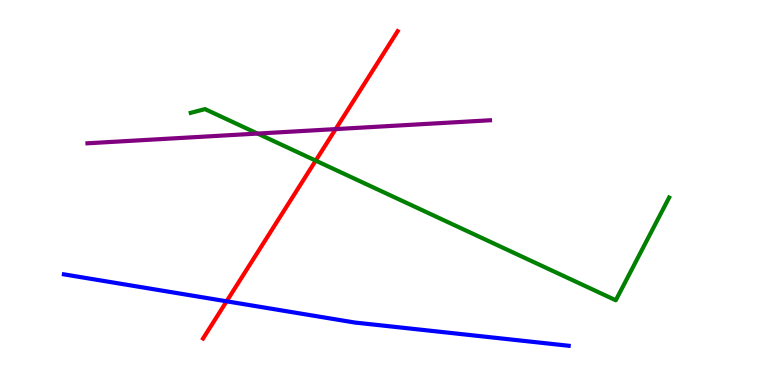[{'lines': ['blue', 'red'], 'intersections': [{'x': 2.92, 'y': 2.17}]}, {'lines': ['green', 'red'], 'intersections': [{'x': 4.07, 'y': 5.83}]}, {'lines': ['purple', 'red'], 'intersections': [{'x': 4.33, 'y': 6.65}]}, {'lines': ['blue', 'green'], 'intersections': []}, {'lines': ['blue', 'purple'], 'intersections': []}, {'lines': ['green', 'purple'], 'intersections': [{'x': 3.32, 'y': 6.53}]}]